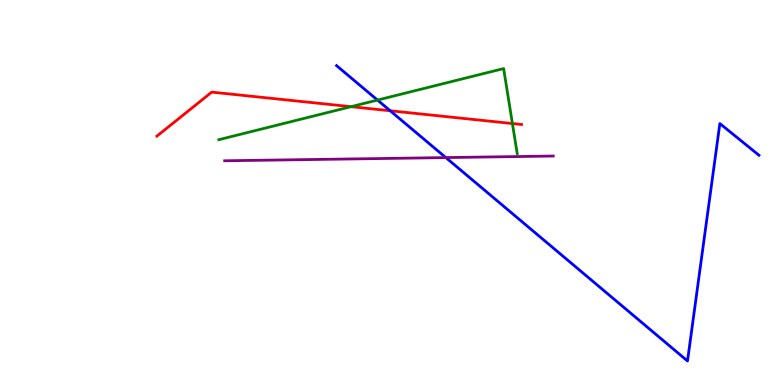[{'lines': ['blue', 'red'], 'intersections': [{'x': 5.03, 'y': 7.12}]}, {'lines': ['green', 'red'], 'intersections': [{'x': 4.53, 'y': 7.23}, {'x': 6.61, 'y': 6.79}]}, {'lines': ['purple', 'red'], 'intersections': []}, {'lines': ['blue', 'green'], 'intersections': [{'x': 4.87, 'y': 7.4}]}, {'lines': ['blue', 'purple'], 'intersections': [{'x': 5.75, 'y': 5.91}]}, {'lines': ['green', 'purple'], 'intersections': []}]